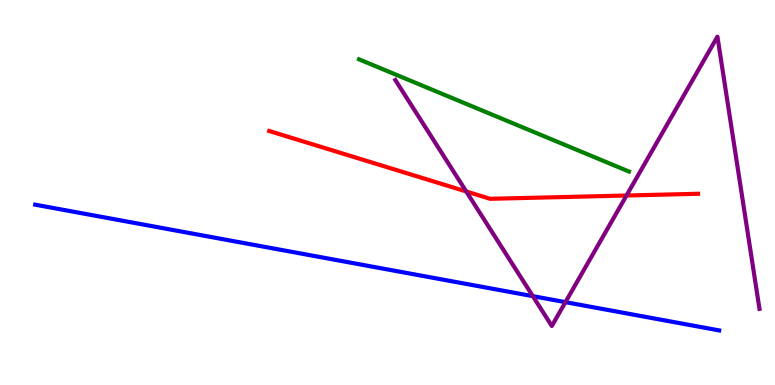[{'lines': ['blue', 'red'], 'intersections': []}, {'lines': ['green', 'red'], 'intersections': []}, {'lines': ['purple', 'red'], 'intersections': [{'x': 6.02, 'y': 5.03}, {'x': 8.08, 'y': 4.92}]}, {'lines': ['blue', 'green'], 'intersections': []}, {'lines': ['blue', 'purple'], 'intersections': [{'x': 6.88, 'y': 2.31}, {'x': 7.3, 'y': 2.15}]}, {'lines': ['green', 'purple'], 'intersections': []}]